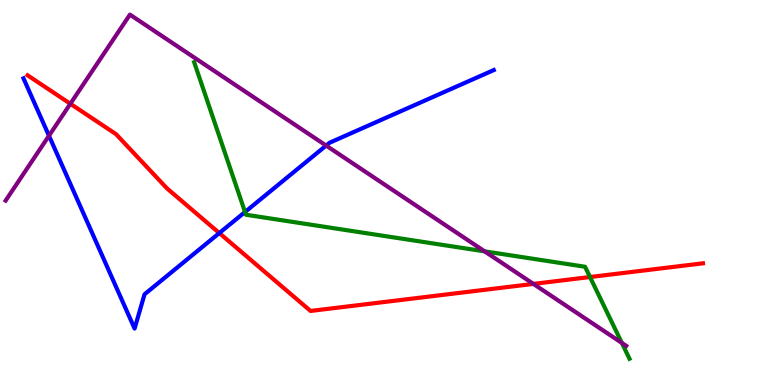[{'lines': ['blue', 'red'], 'intersections': [{'x': 2.83, 'y': 3.95}]}, {'lines': ['green', 'red'], 'intersections': [{'x': 7.61, 'y': 2.8}]}, {'lines': ['purple', 'red'], 'intersections': [{'x': 0.908, 'y': 7.3}, {'x': 6.88, 'y': 2.63}]}, {'lines': ['blue', 'green'], 'intersections': [{'x': 3.16, 'y': 4.49}]}, {'lines': ['blue', 'purple'], 'intersections': [{'x': 0.632, 'y': 6.47}, {'x': 4.21, 'y': 6.22}]}, {'lines': ['green', 'purple'], 'intersections': [{'x': 6.25, 'y': 3.47}, {'x': 8.02, 'y': 1.09}]}]